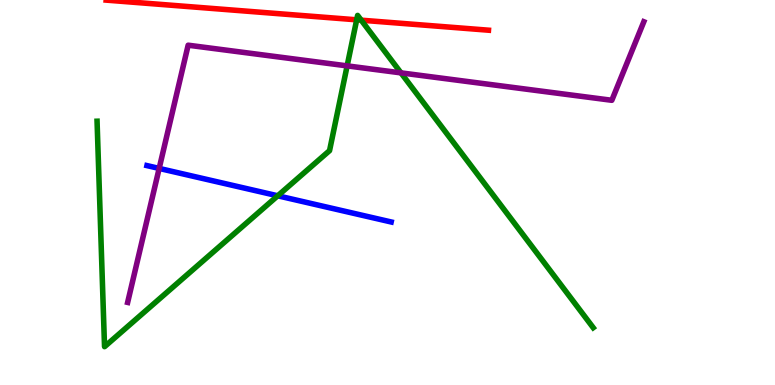[{'lines': ['blue', 'red'], 'intersections': []}, {'lines': ['green', 'red'], 'intersections': [{'x': 4.6, 'y': 9.49}, {'x': 4.66, 'y': 9.48}]}, {'lines': ['purple', 'red'], 'intersections': []}, {'lines': ['blue', 'green'], 'intersections': [{'x': 3.58, 'y': 4.91}]}, {'lines': ['blue', 'purple'], 'intersections': [{'x': 2.05, 'y': 5.63}]}, {'lines': ['green', 'purple'], 'intersections': [{'x': 4.48, 'y': 8.29}, {'x': 5.17, 'y': 8.11}]}]